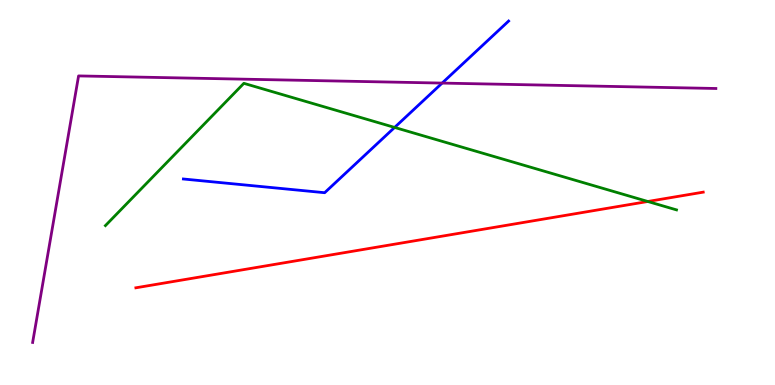[{'lines': ['blue', 'red'], 'intersections': []}, {'lines': ['green', 'red'], 'intersections': [{'x': 8.36, 'y': 4.77}]}, {'lines': ['purple', 'red'], 'intersections': []}, {'lines': ['blue', 'green'], 'intersections': [{'x': 5.09, 'y': 6.69}]}, {'lines': ['blue', 'purple'], 'intersections': [{'x': 5.71, 'y': 7.84}]}, {'lines': ['green', 'purple'], 'intersections': []}]